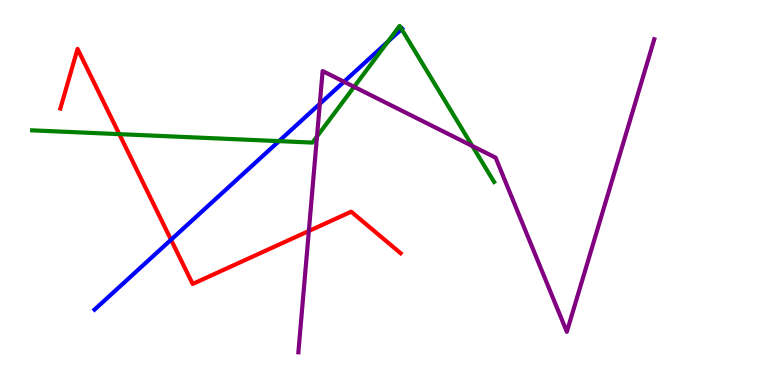[{'lines': ['blue', 'red'], 'intersections': [{'x': 2.21, 'y': 3.77}]}, {'lines': ['green', 'red'], 'intersections': [{'x': 1.54, 'y': 6.52}]}, {'lines': ['purple', 'red'], 'intersections': [{'x': 3.99, 'y': 4.0}]}, {'lines': ['blue', 'green'], 'intersections': [{'x': 3.6, 'y': 6.33}, {'x': 5.0, 'y': 8.92}, {'x': 5.18, 'y': 9.24}]}, {'lines': ['blue', 'purple'], 'intersections': [{'x': 4.13, 'y': 7.3}, {'x': 4.44, 'y': 7.88}]}, {'lines': ['green', 'purple'], 'intersections': [{'x': 4.09, 'y': 6.45}, {'x': 4.57, 'y': 7.74}, {'x': 6.09, 'y': 6.21}]}]